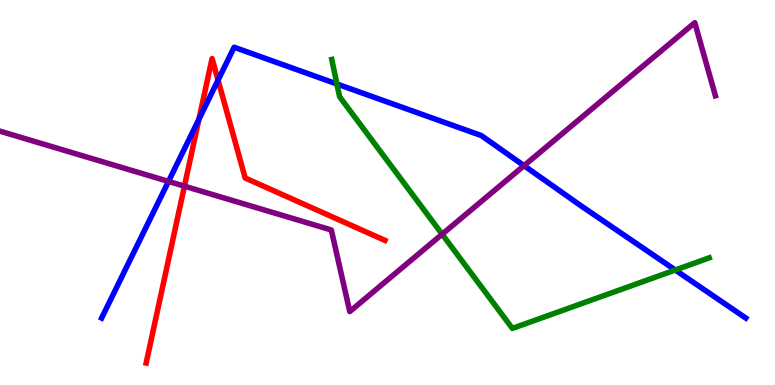[{'lines': ['blue', 'red'], 'intersections': [{'x': 2.57, 'y': 6.9}, {'x': 2.81, 'y': 7.92}]}, {'lines': ['green', 'red'], 'intersections': []}, {'lines': ['purple', 'red'], 'intersections': [{'x': 2.38, 'y': 5.16}]}, {'lines': ['blue', 'green'], 'intersections': [{'x': 4.35, 'y': 7.82}, {'x': 8.71, 'y': 2.99}]}, {'lines': ['blue', 'purple'], 'intersections': [{'x': 2.17, 'y': 5.29}, {'x': 6.76, 'y': 5.7}]}, {'lines': ['green', 'purple'], 'intersections': [{'x': 5.7, 'y': 3.92}]}]